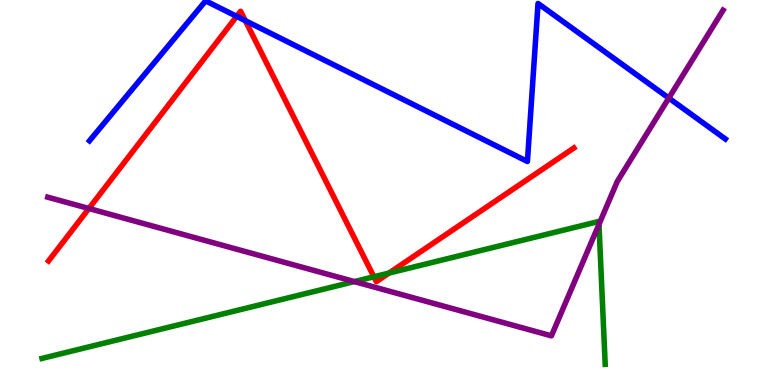[{'lines': ['blue', 'red'], 'intersections': [{'x': 3.05, 'y': 9.58}, {'x': 3.17, 'y': 9.46}]}, {'lines': ['green', 'red'], 'intersections': [{'x': 4.82, 'y': 2.81}, {'x': 5.02, 'y': 2.91}]}, {'lines': ['purple', 'red'], 'intersections': [{'x': 1.15, 'y': 4.58}]}, {'lines': ['blue', 'green'], 'intersections': []}, {'lines': ['blue', 'purple'], 'intersections': [{'x': 8.63, 'y': 7.45}]}, {'lines': ['green', 'purple'], 'intersections': [{'x': 4.57, 'y': 2.69}, {'x': 7.73, 'y': 4.17}]}]